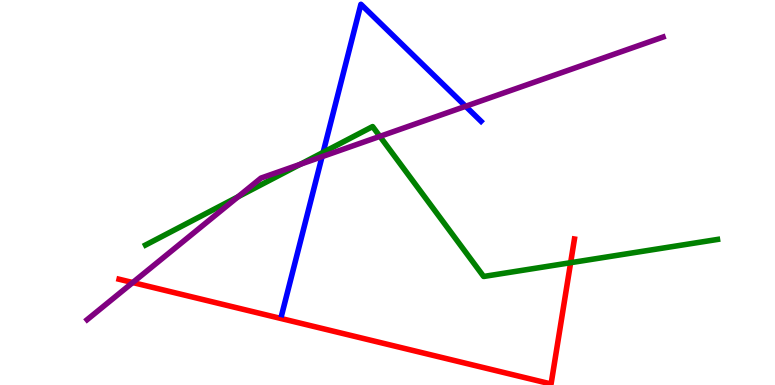[{'lines': ['blue', 'red'], 'intersections': []}, {'lines': ['green', 'red'], 'intersections': [{'x': 7.36, 'y': 3.18}]}, {'lines': ['purple', 'red'], 'intersections': [{'x': 1.71, 'y': 2.66}]}, {'lines': ['blue', 'green'], 'intersections': [{'x': 4.17, 'y': 6.04}]}, {'lines': ['blue', 'purple'], 'intersections': [{'x': 4.16, 'y': 5.93}, {'x': 6.01, 'y': 7.24}]}, {'lines': ['green', 'purple'], 'intersections': [{'x': 3.07, 'y': 4.89}, {'x': 3.88, 'y': 5.73}, {'x': 4.9, 'y': 6.46}]}]